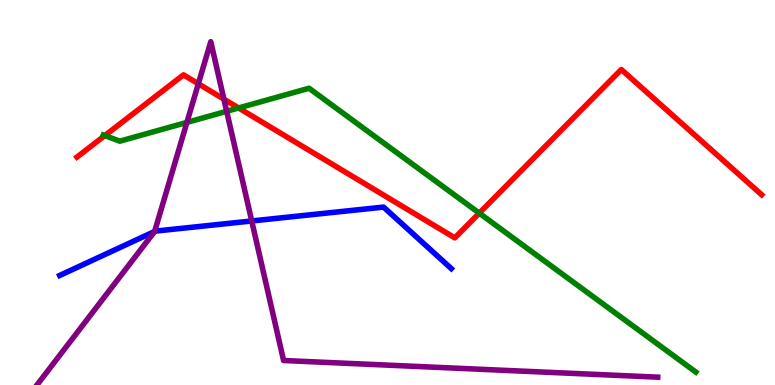[{'lines': ['blue', 'red'], 'intersections': []}, {'lines': ['green', 'red'], 'intersections': [{'x': 1.35, 'y': 6.48}, {'x': 3.08, 'y': 7.2}, {'x': 6.18, 'y': 4.46}]}, {'lines': ['purple', 'red'], 'intersections': [{'x': 2.56, 'y': 7.82}, {'x': 2.89, 'y': 7.43}]}, {'lines': ['blue', 'green'], 'intersections': []}, {'lines': ['blue', 'purple'], 'intersections': [{'x': 2.0, 'y': 3.99}, {'x': 3.25, 'y': 4.26}]}, {'lines': ['green', 'purple'], 'intersections': [{'x': 2.41, 'y': 6.82}, {'x': 2.92, 'y': 7.11}]}]